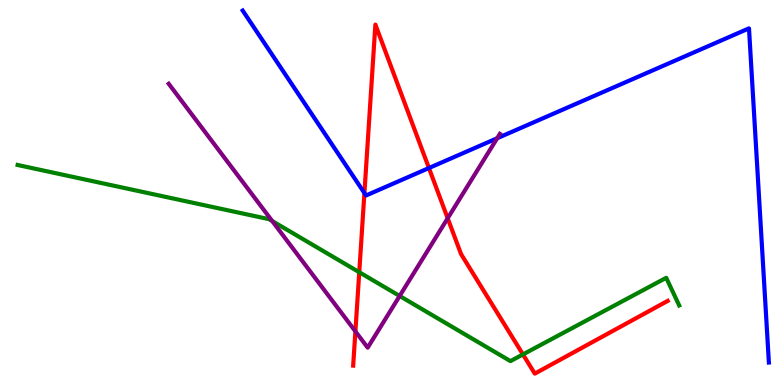[{'lines': ['blue', 'red'], 'intersections': [{'x': 4.7, 'y': 4.99}, {'x': 5.53, 'y': 5.64}]}, {'lines': ['green', 'red'], 'intersections': [{'x': 4.64, 'y': 2.93}, {'x': 6.75, 'y': 0.794}]}, {'lines': ['purple', 'red'], 'intersections': [{'x': 4.59, 'y': 1.39}, {'x': 5.78, 'y': 4.33}]}, {'lines': ['blue', 'green'], 'intersections': []}, {'lines': ['blue', 'purple'], 'intersections': [{'x': 6.42, 'y': 6.41}]}, {'lines': ['green', 'purple'], 'intersections': [{'x': 3.51, 'y': 4.26}, {'x': 5.16, 'y': 2.31}]}]